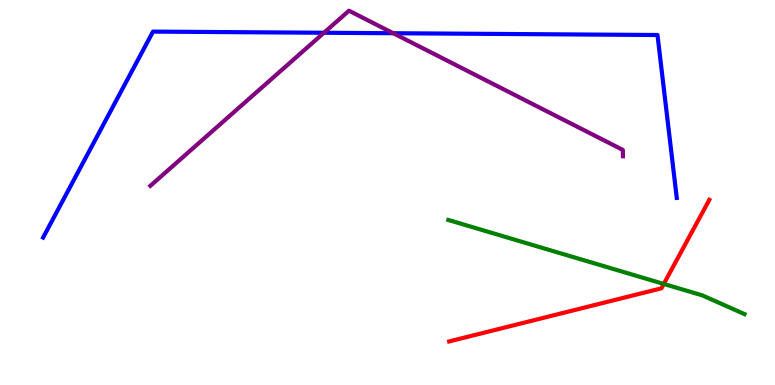[{'lines': ['blue', 'red'], 'intersections': []}, {'lines': ['green', 'red'], 'intersections': [{'x': 8.56, 'y': 2.62}]}, {'lines': ['purple', 'red'], 'intersections': []}, {'lines': ['blue', 'green'], 'intersections': []}, {'lines': ['blue', 'purple'], 'intersections': [{'x': 4.18, 'y': 9.15}, {'x': 5.07, 'y': 9.14}]}, {'lines': ['green', 'purple'], 'intersections': []}]